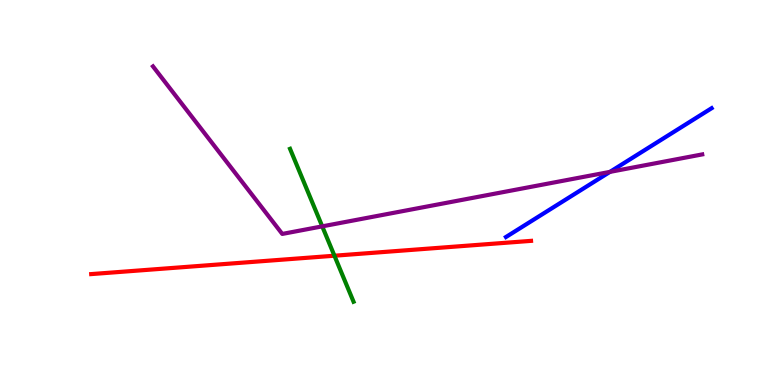[{'lines': ['blue', 'red'], 'intersections': []}, {'lines': ['green', 'red'], 'intersections': [{'x': 4.32, 'y': 3.36}]}, {'lines': ['purple', 'red'], 'intersections': []}, {'lines': ['blue', 'green'], 'intersections': []}, {'lines': ['blue', 'purple'], 'intersections': [{'x': 7.87, 'y': 5.54}]}, {'lines': ['green', 'purple'], 'intersections': [{'x': 4.16, 'y': 4.12}]}]